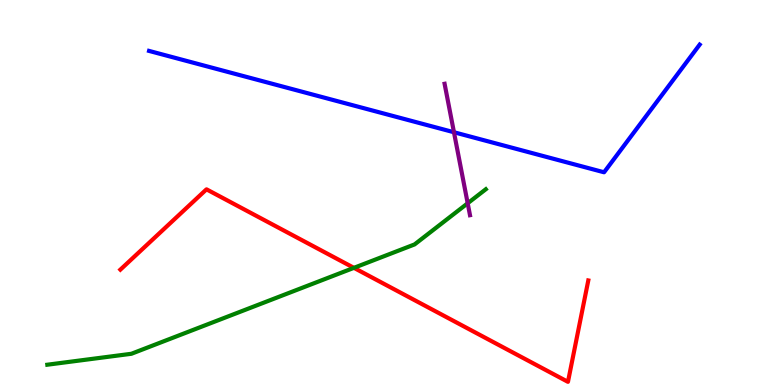[{'lines': ['blue', 'red'], 'intersections': []}, {'lines': ['green', 'red'], 'intersections': [{'x': 4.57, 'y': 3.04}]}, {'lines': ['purple', 'red'], 'intersections': []}, {'lines': ['blue', 'green'], 'intersections': []}, {'lines': ['blue', 'purple'], 'intersections': [{'x': 5.86, 'y': 6.57}]}, {'lines': ['green', 'purple'], 'intersections': [{'x': 6.03, 'y': 4.72}]}]